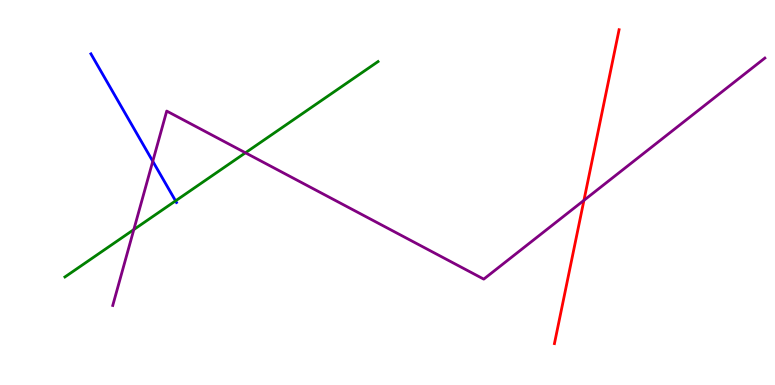[{'lines': ['blue', 'red'], 'intersections': []}, {'lines': ['green', 'red'], 'intersections': []}, {'lines': ['purple', 'red'], 'intersections': [{'x': 7.53, 'y': 4.8}]}, {'lines': ['blue', 'green'], 'intersections': [{'x': 2.27, 'y': 4.78}]}, {'lines': ['blue', 'purple'], 'intersections': [{'x': 1.97, 'y': 5.81}]}, {'lines': ['green', 'purple'], 'intersections': [{'x': 1.73, 'y': 4.04}, {'x': 3.17, 'y': 6.03}]}]